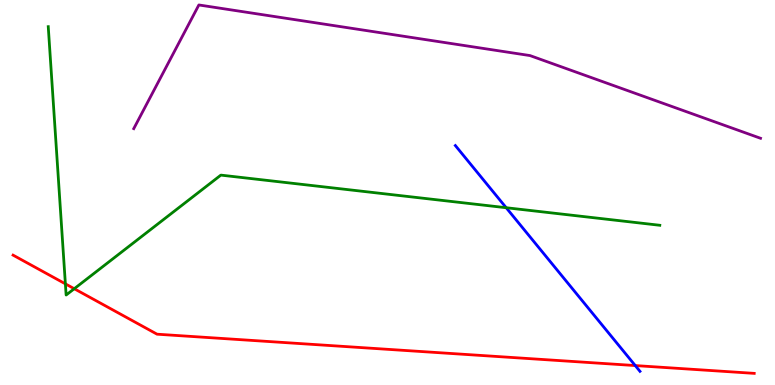[{'lines': ['blue', 'red'], 'intersections': [{'x': 8.2, 'y': 0.505}]}, {'lines': ['green', 'red'], 'intersections': [{'x': 0.844, 'y': 2.63}, {'x': 0.958, 'y': 2.5}]}, {'lines': ['purple', 'red'], 'intersections': []}, {'lines': ['blue', 'green'], 'intersections': [{'x': 6.53, 'y': 4.6}]}, {'lines': ['blue', 'purple'], 'intersections': []}, {'lines': ['green', 'purple'], 'intersections': []}]